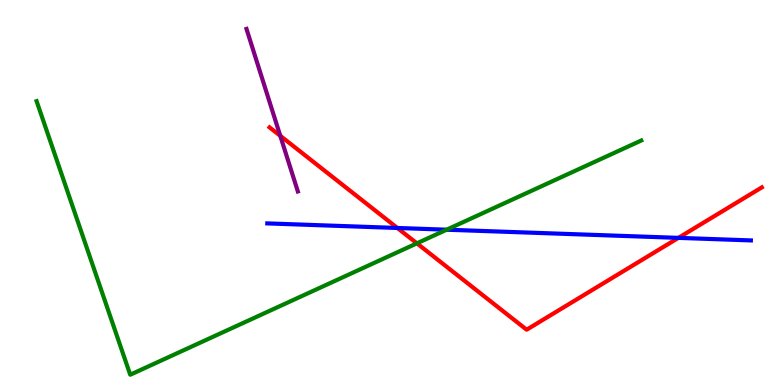[{'lines': ['blue', 'red'], 'intersections': [{'x': 5.13, 'y': 4.08}, {'x': 8.75, 'y': 3.82}]}, {'lines': ['green', 'red'], 'intersections': [{'x': 5.38, 'y': 3.68}]}, {'lines': ['purple', 'red'], 'intersections': [{'x': 3.62, 'y': 6.47}]}, {'lines': ['blue', 'green'], 'intersections': [{'x': 5.76, 'y': 4.03}]}, {'lines': ['blue', 'purple'], 'intersections': []}, {'lines': ['green', 'purple'], 'intersections': []}]